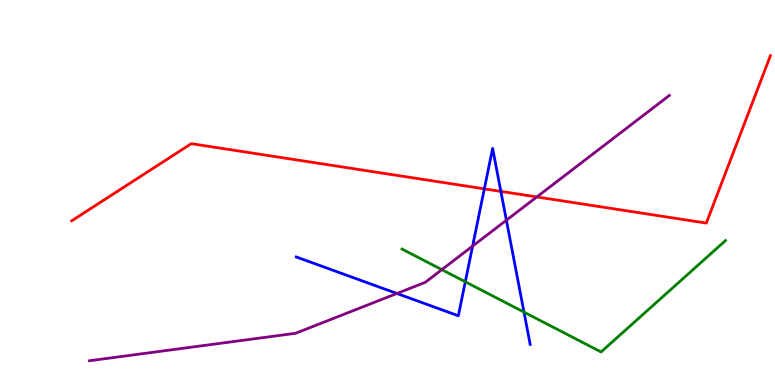[{'lines': ['blue', 'red'], 'intersections': [{'x': 6.25, 'y': 5.09}, {'x': 6.46, 'y': 5.03}]}, {'lines': ['green', 'red'], 'intersections': []}, {'lines': ['purple', 'red'], 'intersections': [{'x': 6.93, 'y': 4.88}]}, {'lines': ['blue', 'green'], 'intersections': [{'x': 6.0, 'y': 2.68}, {'x': 6.76, 'y': 1.89}]}, {'lines': ['blue', 'purple'], 'intersections': [{'x': 5.12, 'y': 2.38}, {'x': 6.1, 'y': 3.61}, {'x': 6.53, 'y': 4.28}]}, {'lines': ['green', 'purple'], 'intersections': [{'x': 5.7, 'y': 3.0}]}]